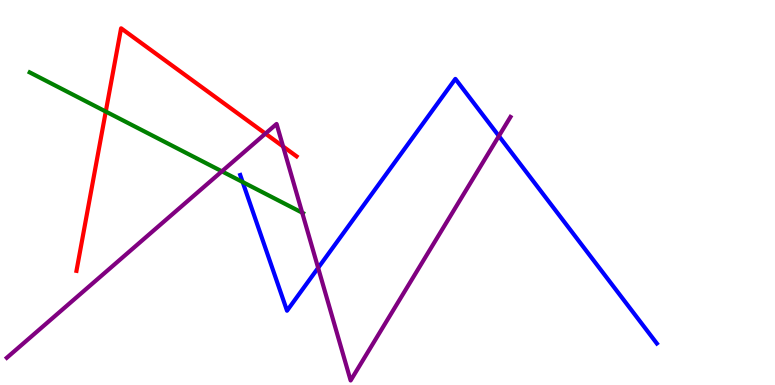[{'lines': ['blue', 'red'], 'intersections': []}, {'lines': ['green', 'red'], 'intersections': [{'x': 1.36, 'y': 7.1}]}, {'lines': ['purple', 'red'], 'intersections': [{'x': 3.42, 'y': 6.53}, {'x': 3.65, 'y': 6.19}]}, {'lines': ['blue', 'green'], 'intersections': [{'x': 3.13, 'y': 5.27}]}, {'lines': ['blue', 'purple'], 'intersections': [{'x': 4.1, 'y': 3.04}, {'x': 6.44, 'y': 6.47}]}, {'lines': ['green', 'purple'], 'intersections': [{'x': 2.86, 'y': 5.55}, {'x': 3.9, 'y': 4.48}]}]